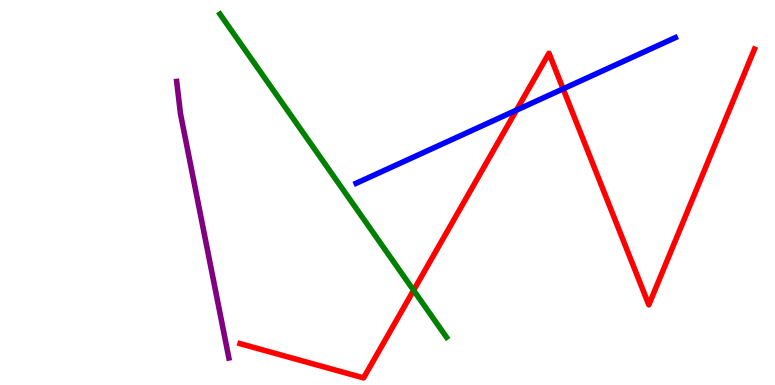[{'lines': ['blue', 'red'], 'intersections': [{'x': 6.66, 'y': 7.14}, {'x': 7.27, 'y': 7.69}]}, {'lines': ['green', 'red'], 'intersections': [{'x': 5.34, 'y': 2.46}]}, {'lines': ['purple', 'red'], 'intersections': []}, {'lines': ['blue', 'green'], 'intersections': []}, {'lines': ['blue', 'purple'], 'intersections': []}, {'lines': ['green', 'purple'], 'intersections': []}]